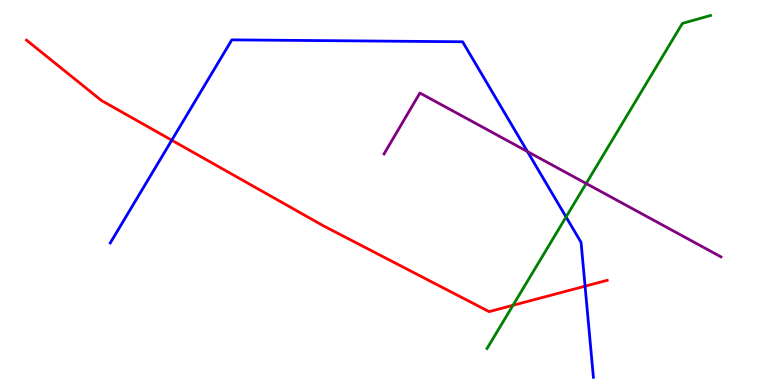[{'lines': ['blue', 'red'], 'intersections': [{'x': 2.22, 'y': 6.36}, {'x': 7.55, 'y': 2.57}]}, {'lines': ['green', 'red'], 'intersections': [{'x': 6.62, 'y': 2.07}]}, {'lines': ['purple', 'red'], 'intersections': []}, {'lines': ['blue', 'green'], 'intersections': [{'x': 7.3, 'y': 4.36}]}, {'lines': ['blue', 'purple'], 'intersections': [{'x': 6.81, 'y': 6.06}]}, {'lines': ['green', 'purple'], 'intersections': [{'x': 7.56, 'y': 5.23}]}]